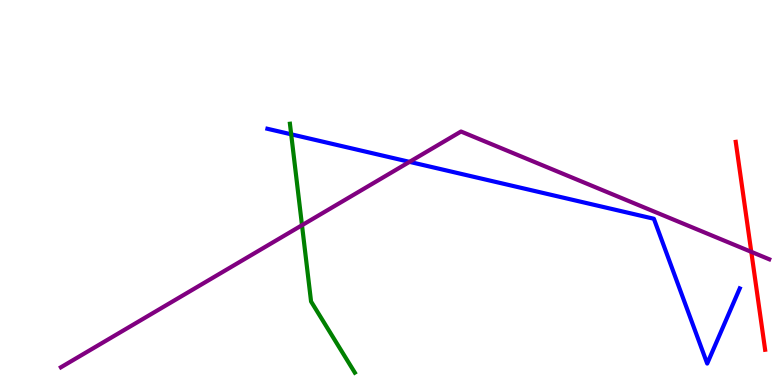[{'lines': ['blue', 'red'], 'intersections': []}, {'lines': ['green', 'red'], 'intersections': []}, {'lines': ['purple', 'red'], 'intersections': [{'x': 9.69, 'y': 3.46}]}, {'lines': ['blue', 'green'], 'intersections': [{'x': 3.76, 'y': 6.51}]}, {'lines': ['blue', 'purple'], 'intersections': [{'x': 5.28, 'y': 5.8}]}, {'lines': ['green', 'purple'], 'intersections': [{'x': 3.9, 'y': 4.15}]}]